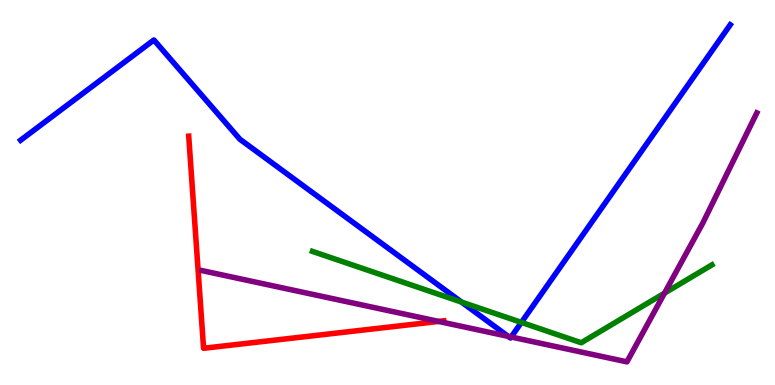[{'lines': ['blue', 'red'], 'intersections': []}, {'lines': ['green', 'red'], 'intersections': []}, {'lines': ['purple', 'red'], 'intersections': [{'x': 5.66, 'y': 1.65}]}, {'lines': ['blue', 'green'], 'intersections': [{'x': 5.95, 'y': 2.15}, {'x': 6.73, 'y': 1.63}]}, {'lines': ['blue', 'purple'], 'intersections': [{'x': 6.56, 'y': 1.26}, {'x': 6.6, 'y': 1.25}]}, {'lines': ['green', 'purple'], 'intersections': [{'x': 8.57, 'y': 2.39}]}]